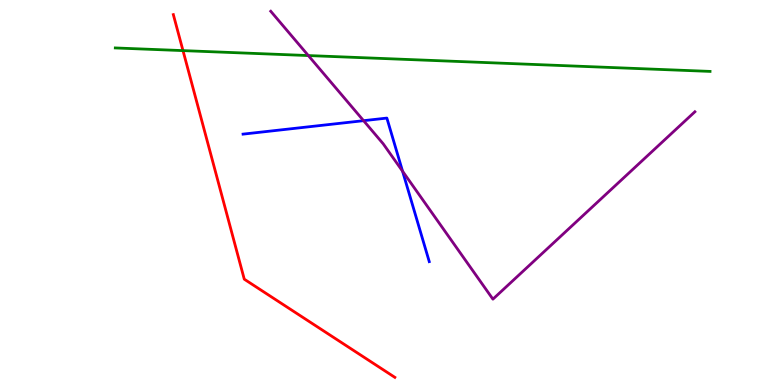[{'lines': ['blue', 'red'], 'intersections': []}, {'lines': ['green', 'red'], 'intersections': [{'x': 2.36, 'y': 8.69}]}, {'lines': ['purple', 'red'], 'intersections': []}, {'lines': ['blue', 'green'], 'intersections': []}, {'lines': ['blue', 'purple'], 'intersections': [{'x': 4.69, 'y': 6.87}, {'x': 5.19, 'y': 5.55}]}, {'lines': ['green', 'purple'], 'intersections': [{'x': 3.98, 'y': 8.56}]}]